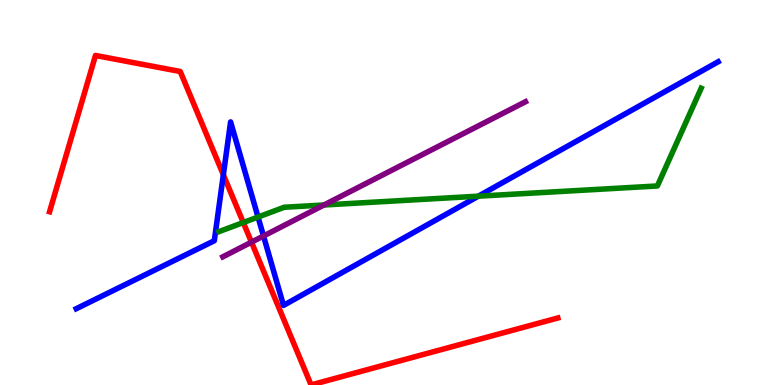[{'lines': ['blue', 'red'], 'intersections': [{'x': 2.88, 'y': 5.46}]}, {'lines': ['green', 'red'], 'intersections': [{'x': 3.14, 'y': 4.22}]}, {'lines': ['purple', 'red'], 'intersections': [{'x': 3.24, 'y': 3.71}]}, {'lines': ['blue', 'green'], 'intersections': [{'x': 3.33, 'y': 4.36}, {'x': 6.17, 'y': 4.9}]}, {'lines': ['blue', 'purple'], 'intersections': [{'x': 3.4, 'y': 3.87}]}, {'lines': ['green', 'purple'], 'intersections': [{'x': 4.18, 'y': 4.68}]}]